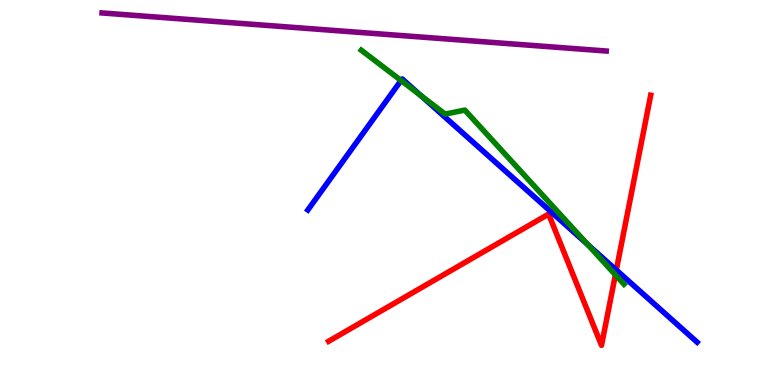[{'lines': ['blue', 'red'], 'intersections': [{'x': 7.95, 'y': 2.99}]}, {'lines': ['green', 'red'], 'intersections': [{'x': 7.94, 'y': 2.86}]}, {'lines': ['purple', 'red'], 'intersections': []}, {'lines': ['blue', 'green'], 'intersections': [{'x': 5.17, 'y': 7.91}, {'x': 5.43, 'y': 7.52}, {'x': 7.58, 'y': 3.65}]}, {'lines': ['blue', 'purple'], 'intersections': []}, {'lines': ['green', 'purple'], 'intersections': []}]